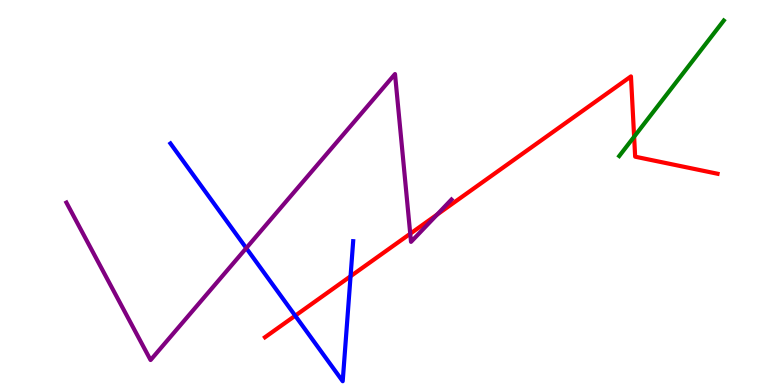[{'lines': ['blue', 'red'], 'intersections': [{'x': 3.81, 'y': 1.8}, {'x': 4.52, 'y': 2.82}]}, {'lines': ['green', 'red'], 'intersections': [{'x': 8.18, 'y': 6.45}]}, {'lines': ['purple', 'red'], 'intersections': [{'x': 5.29, 'y': 3.93}, {'x': 5.64, 'y': 4.43}]}, {'lines': ['blue', 'green'], 'intersections': []}, {'lines': ['blue', 'purple'], 'intersections': [{'x': 3.18, 'y': 3.56}]}, {'lines': ['green', 'purple'], 'intersections': []}]